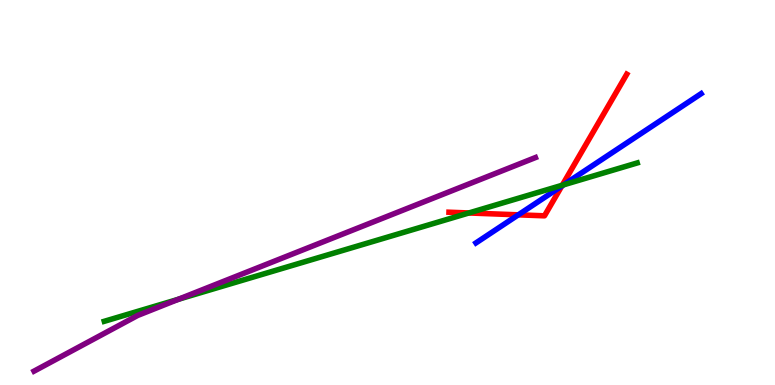[{'lines': ['blue', 'red'], 'intersections': [{'x': 6.69, 'y': 4.42}, {'x': 7.25, 'y': 5.17}]}, {'lines': ['green', 'red'], 'intersections': [{'x': 6.05, 'y': 4.47}, {'x': 7.26, 'y': 5.19}]}, {'lines': ['purple', 'red'], 'intersections': []}, {'lines': ['blue', 'green'], 'intersections': [{'x': 7.27, 'y': 5.2}]}, {'lines': ['blue', 'purple'], 'intersections': []}, {'lines': ['green', 'purple'], 'intersections': [{'x': 2.3, 'y': 2.23}]}]